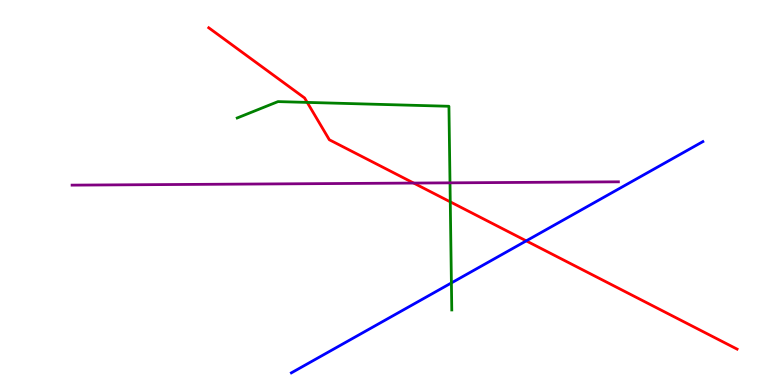[{'lines': ['blue', 'red'], 'intersections': [{'x': 6.79, 'y': 3.74}]}, {'lines': ['green', 'red'], 'intersections': [{'x': 3.96, 'y': 7.34}, {'x': 5.81, 'y': 4.76}]}, {'lines': ['purple', 'red'], 'intersections': [{'x': 5.34, 'y': 5.25}]}, {'lines': ['blue', 'green'], 'intersections': [{'x': 5.82, 'y': 2.65}]}, {'lines': ['blue', 'purple'], 'intersections': []}, {'lines': ['green', 'purple'], 'intersections': [{'x': 5.81, 'y': 5.25}]}]